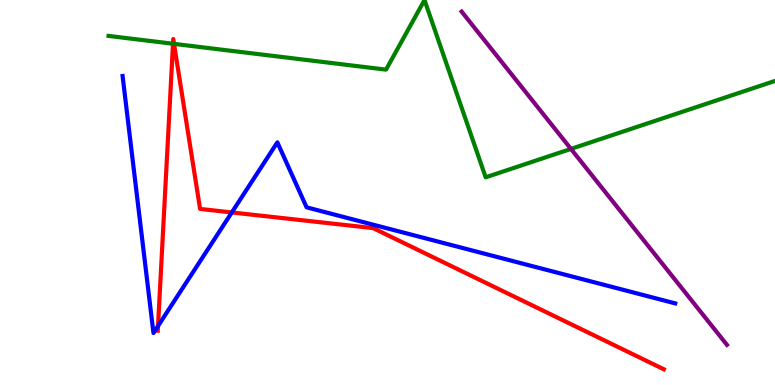[{'lines': ['blue', 'red'], 'intersections': [{'x': 2.04, 'y': 1.53}, {'x': 2.99, 'y': 4.48}]}, {'lines': ['green', 'red'], 'intersections': [{'x': 2.23, 'y': 8.86}, {'x': 2.25, 'y': 8.86}]}, {'lines': ['purple', 'red'], 'intersections': []}, {'lines': ['blue', 'green'], 'intersections': []}, {'lines': ['blue', 'purple'], 'intersections': []}, {'lines': ['green', 'purple'], 'intersections': [{'x': 7.37, 'y': 6.13}]}]